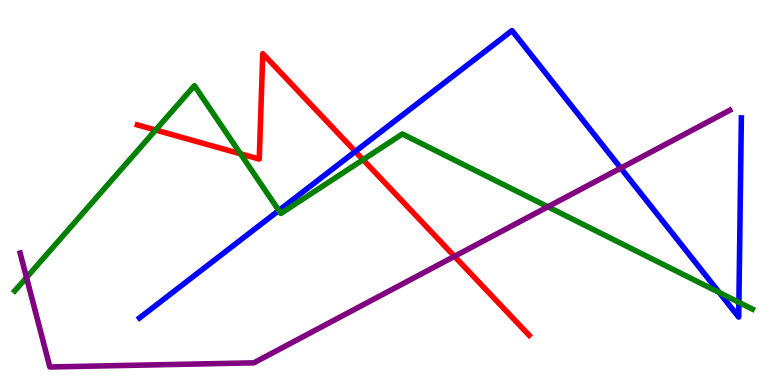[{'lines': ['blue', 'red'], 'intersections': [{'x': 4.58, 'y': 6.07}]}, {'lines': ['green', 'red'], 'intersections': [{'x': 2.01, 'y': 6.62}, {'x': 3.1, 'y': 6.0}, {'x': 4.68, 'y': 5.85}]}, {'lines': ['purple', 'red'], 'intersections': [{'x': 5.86, 'y': 3.34}]}, {'lines': ['blue', 'green'], 'intersections': [{'x': 3.6, 'y': 4.53}, {'x': 9.28, 'y': 2.4}, {'x': 9.53, 'y': 2.15}]}, {'lines': ['blue', 'purple'], 'intersections': [{'x': 8.01, 'y': 5.63}]}, {'lines': ['green', 'purple'], 'intersections': [{'x': 0.342, 'y': 2.79}, {'x': 7.07, 'y': 4.63}]}]